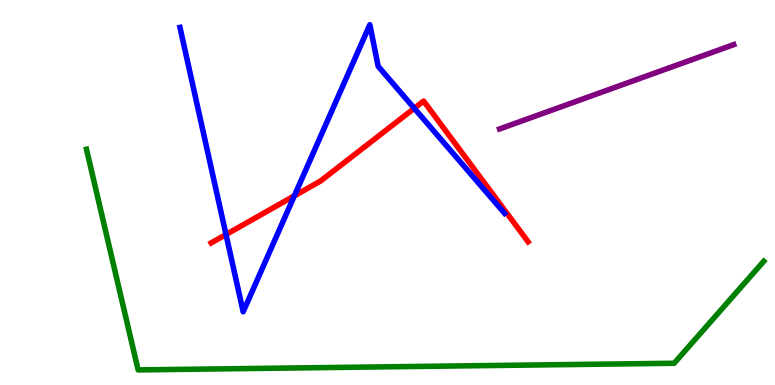[{'lines': ['blue', 'red'], 'intersections': [{'x': 2.92, 'y': 3.91}, {'x': 3.8, 'y': 4.91}, {'x': 5.35, 'y': 7.19}]}, {'lines': ['green', 'red'], 'intersections': []}, {'lines': ['purple', 'red'], 'intersections': []}, {'lines': ['blue', 'green'], 'intersections': []}, {'lines': ['blue', 'purple'], 'intersections': []}, {'lines': ['green', 'purple'], 'intersections': []}]